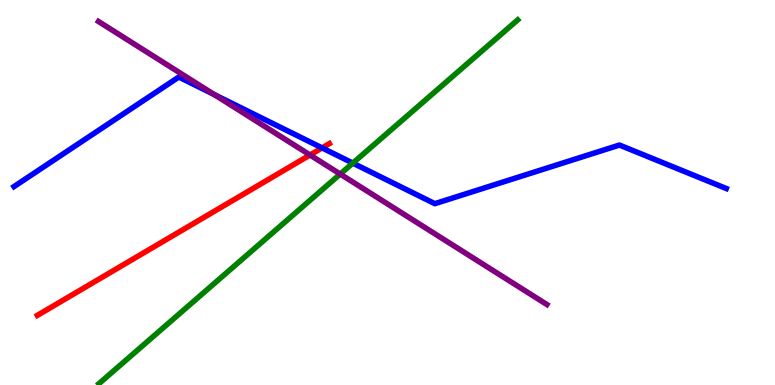[{'lines': ['blue', 'red'], 'intersections': [{'x': 4.16, 'y': 6.16}]}, {'lines': ['green', 'red'], 'intersections': []}, {'lines': ['purple', 'red'], 'intersections': [{'x': 4.0, 'y': 5.97}]}, {'lines': ['blue', 'green'], 'intersections': [{'x': 4.55, 'y': 5.76}]}, {'lines': ['blue', 'purple'], 'intersections': [{'x': 2.77, 'y': 7.54}]}, {'lines': ['green', 'purple'], 'intersections': [{'x': 4.39, 'y': 5.48}]}]